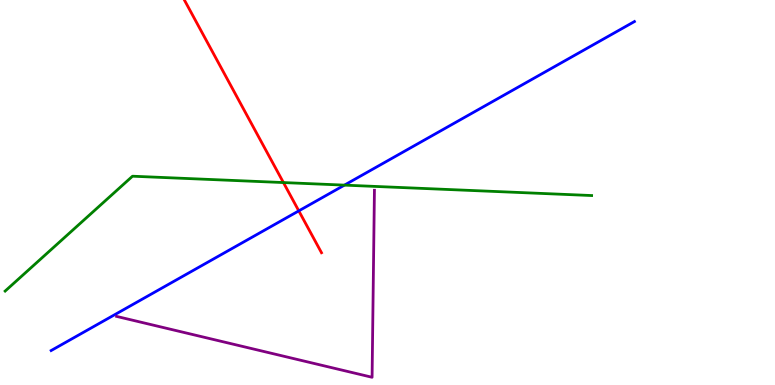[{'lines': ['blue', 'red'], 'intersections': [{'x': 3.86, 'y': 4.52}]}, {'lines': ['green', 'red'], 'intersections': [{'x': 3.66, 'y': 5.26}]}, {'lines': ['purple', 'red'], 'intersections': []}, {'lines': ['blue', 'green'], 'intersections': [{'x': 4.44, 'y': 5.19}]}, {'lines': ['blue', 'purple'], 'intersections': []}, {'lines': ['green', 'purple'], 'intersections': []}]